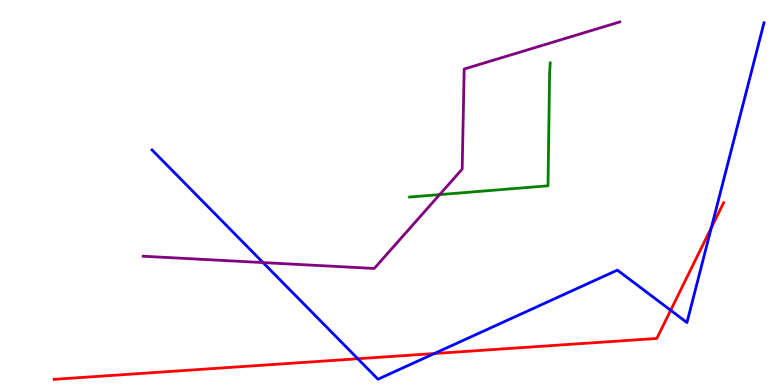[{'lines': ['blue', 'red'], 'intersections': [{'x': 4.62, 'y': 0.682}, {'x': 5.6, 'y': 0.817}, {'x': 8.65, 'y': 1.94}, {'x': 9.18, 'y': 4.09}]}, {'lines': ['green', 'red'], 'intersections': []}, {'lines': ['purple', 'red'], 'intersections': []}, {'lines': ['blue', 'green'], 'intersections': []}, {'lines': ['blue', 'purple'], 'intersections': [{'x': 3.39, 'y': 3.18}]}, {'lines': ['green', 'purple'], 'intersections': [{'x': 5.67, 'y': 4.95}]}]